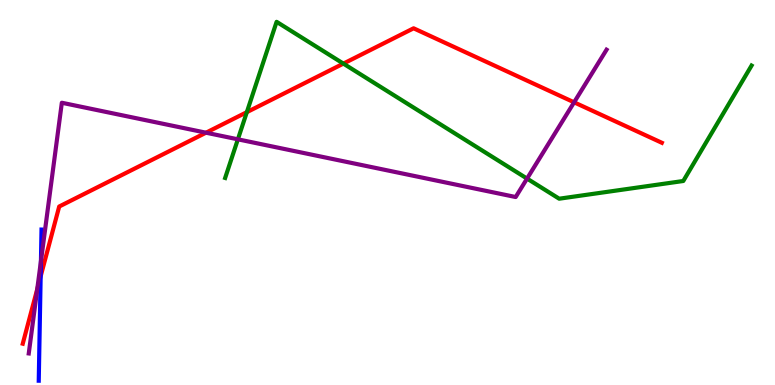[{'lines': ['blue', 'red'], 'intersections': [{'x': 0.525, 'y': 2.82}]}, {'lines': ['green', 'red'], 'intersections': [{'x': 3.18, 'y': 7.09}, {'x': 4.43, 'y': 8.35}]}, {'lines': ['purple', 'red'], 'intersections': [{'x': 0.48, 'y': 2.49}, {'x': 2.66, 'y': 6.55}, {'x': 7.41, 'y': 7.34}]}, {'lines': ['blue', 'green'], 'intersections': []}, {'lines': ['blue', 'purple'], 'intersections': [{'x': 0.528, 'y': 3.22}]}, {'lines': ['green', 'purple'], 'intersections': [{'x': 3.07, 'y': 6.38}, {'x': 6.8, 'y': 5.36}]}]